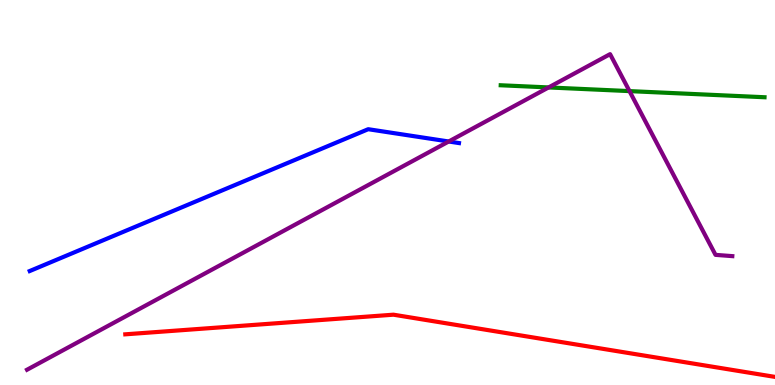[{'lines': ['blue', 'red'], 'intersections': []}, {'lines': ['green', 'red'], 'intersections': []}, {'lines': ['purple', 'red'], 'intersections': []}, {'lines': ['blue', 'green'], 'intersections': []}, {'lines': ['blue', 'purple'], 'intersections': [{'x': 5.79, 'y': 6.32}]}, {'lines': ['green', 'purple'], 'intersections': [{'x': 7.08, 'y': 7.73}, {'x': 8.12, 'y': 7.63}]}]